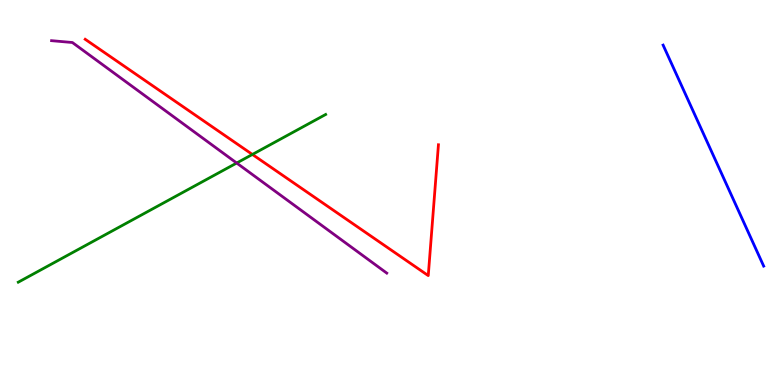[{'lines': ['blue', 'red'], 'intersections': []}, {'lines': ['green', 'red'], 'intersections': [{'x': 3.26, 'y': 5.99}]}, {'lines': ['purple', 'red'], 'intersections': []}, {'lines': ['blue', 'green'], 'intersections': []}, {'lines': ['blue', 'purple'], 'intersections': []}, {'lines': ['green', 'purple'], 'intersections': [{'x': 3.05, 'y': 5.77}]}]